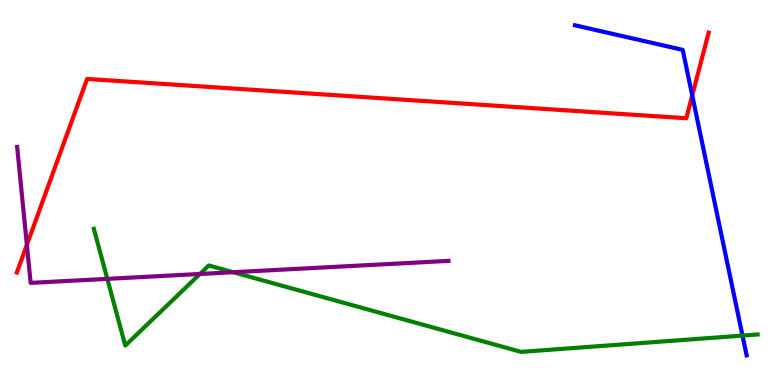[{'lines': ['blue', 'red'], 'intersections': [{'x': 8.93, 'y': 7.52}]}, {'lines': ['green', 'red'], 'intersections': []}, {'lines': ['purple', 'red'], 'intersections': [{'x': 0.347, 'y': 3.64}]}, {'lines': ['blue', 'green'], 'intersections': [{'x': 9.58, 'y': 1.28}]}, {'lines': ['blue', 'purple'], 'intersections': []}, {'lines': ['green', 'purple'], 'intersections': [{'x': 1.38, 'y': 2.76}, {'x': 2.58, 'y': 2.88}, {'x': 3.01, 'y': 2.93}]}]